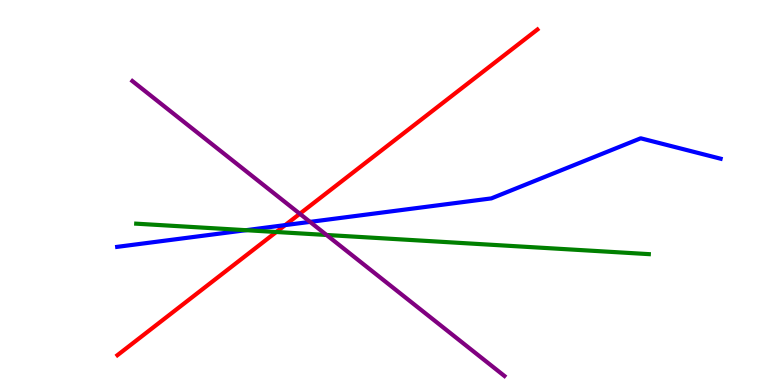[{'lines': ['blue', 'red'], 'intersections': [{'x': 3.68, 'y': 4.15}]}, {'lines': ['green', 'red'], 'intersections': [{'x': 3.57, 'y': 3.97}]}, {'lines': ['purple', 'red'], 'intersections': [{'x': 3.87, 'y': 4.45}]}, {'lines': ['blue', 'green'], 'intersections': [{'x': 3.17, 'y': 4.02}]}, {'lines': ['blue', 'purple'], 'intersections': [{'x': 4.0, 'y': 4.24}]}, {'lines': ['green', 'purple'], 'intersections': [{'x': 4.21, 'y': 3.9}]}]